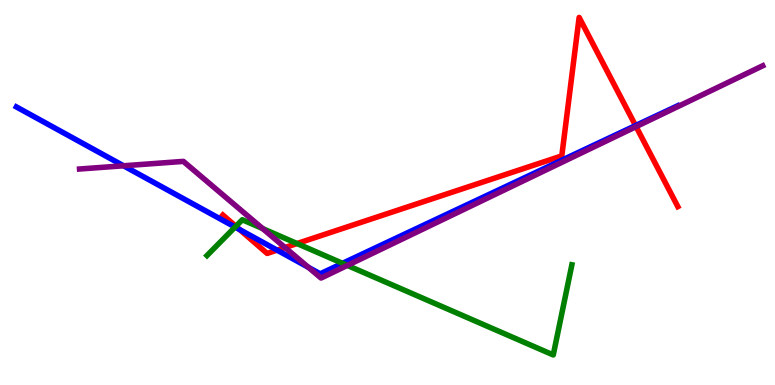[{'lines': ['blue', 'red'], 'intersections': [{'x': 3.09, 'y': 4.04}, {'x': 3.58, 'y': 3.5}, {'x': 8.2, 'y': 6.74}]}, {'lines': ['green', 'red'], 'intersections': [{'x': 3.04, 'y': 4.12}, {'x': 3.83, 'y': 3.67}]}, {'lines': ['purple', 'red'], 'intersections': [{'x': 3.68, 'y': 3.57}, {'x': 8.21, 'y': 6.71}]}, {'lines': ['blue', 'green'], 'intersections': [{'x': 3.03, 'y': 4.1}, {'x': 4.42, 'y': 3.16}]}, {'lines': ['blue', 'purple'], 'intersections': [{'x': 1.59, 'y': 5.69}, {'x': 3.98, 'y': 3.06}]}, {'lines': ['green', 'purple'], 'intersections': [{'x': 3.39, 'y': 4.06}, {'x': 4.48, 'y': 3.11}]}]